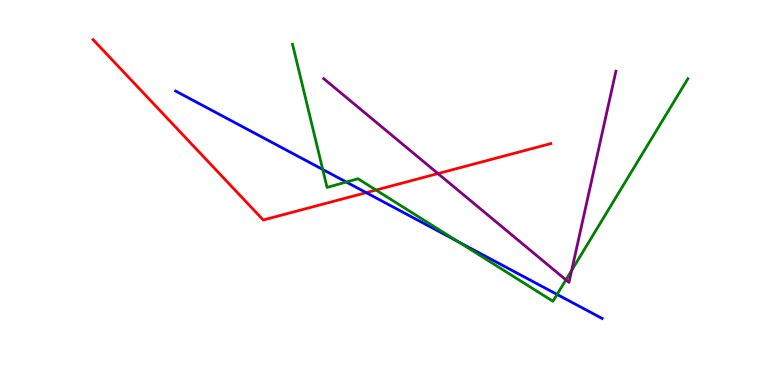[{'lines': ['blue', 'red'], 'intersections': [{'x': 4.73, 'y': 5.0}]}, {'lines': ['green', 'red'], 'intersections': [{'x': 4.85, 'y': 5.06}]}, {'lines': ['purple', 'red'], 'intersections': [{'x': 5.65, 'y': 5.49}]}, {'lines': ['blue', 'green'], 'intersections': [{'x': 4.16, 'y': 5.6}, {'x': 4.47, 'y': 5.27}, {'x': 5.91, 'y': 3.72}, {'x': 7.19, 'y': 2.35}]}, {'lines': ['blue', 'purple'], 'intersections': []}, {'lines': ['green', 'purple'], 'intersections': [{'x': 7.3, 'y': 2.73}, {'x': 7.38, 'y': 2.98}]}]